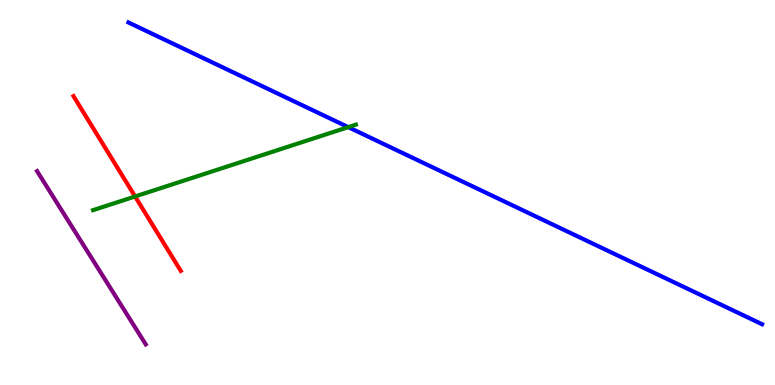[{'lines': ['blue', 'red'], 'intersections': []}, {'lines': ['green', 'red'], 'intersections': [{'x': 1.74, 'y': 4.9}]}, {'lines': ['purple', 'red'], 'intersections': []}, {'lines': ['blue', 'green'], 'intersections': [{'x': 4.49, 'y': 6.7}]}, {'lines': ['blue', 'purple'], 'intersections': []}, {'lines': ['green', 'purple'], 'intersections': []}]